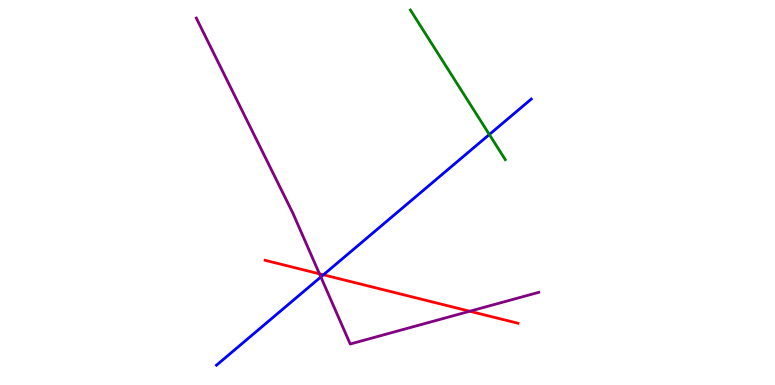[{'lines': ['blue', 'red'], 'intersections': [{'x': 4.17, 'y': 2.86}]}, {'lines': ['green', 'red'], 'intersections': []}, {'lines': ['purple', 'red'], 'intersections': [{'x': 4.12, 'y': 2.89}, {'x': 6.06, 'y': 1.92}]}, {'lines': ['blue', 'green'], 'intersections': [{'x': 6.31, 'y': 6.51}]}, {'lines': ['blue', 'purple'], 'intersections': [{'x': 4.14, 'y': 2.81}]}, {'lines': ['green', 'purple'], 'intersections': []}]